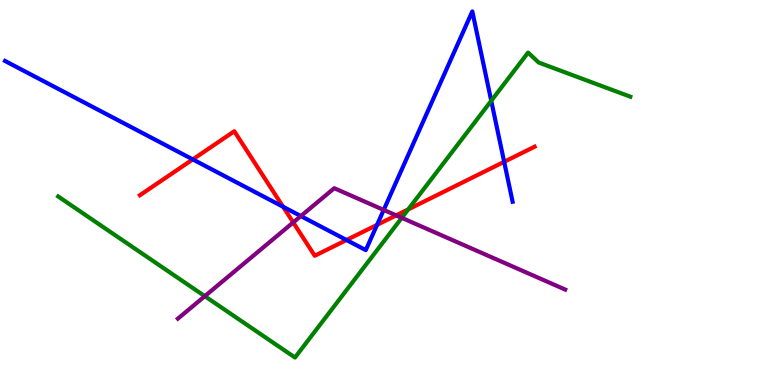[{'lines': ['blue', 'red'], 'intersections': [{'x': 2.49, 'y': 5.86}, {'x': 3.65, 'y': 4.63}, {'x': 4.47, 'y': 3.77}, {'x': 4.87, 'y': 4.16}, {'x': 6.51, 'y': 5.8}]}, {'lines': ['green', 'red'], 'intersections': [{'x': 5.27, 'y': 4.56}]}, {'lines': ['purple', 'red'], 'intersections': [{'x': 3.78, 'y': 4.22}, {'x': 5.11, 'y': 4.41}]}, {'lines': ['blue', 'green'], 'intersections': [{'x': 6.34, 'y': 7.38}]}, {'lines': ['blue', 'purple'], 'intersections': [{'x': 3.88, 'y': 4.39}, {'x': 4.95, 'y': 4.55}]}, {'lines': ['green', 'purple'], 'intersections': [{'x': 2.64, 'y': 2.31}, {'x': 5.18, 'y': 4.34}]}]